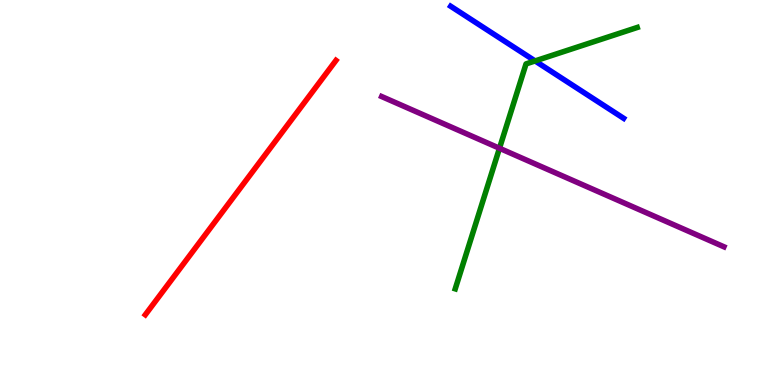[{'lines': ['blue', 'red'], 'intersections': []}, {'lines': ['green', 'red'], 'intersections': []}, {'lines': ['purple', 'red'], 'intersections': []}, {'lines': ['blue', 'green'], 'intersections': [{'x': 6.9, 'y': 8.42}]}, {'lines': ['blue', 'purple'], 'intersections': []}, {'lines': ['green', 'purple'], 'intersections': [{'x': 6.44, 'y': 6.15}]}]